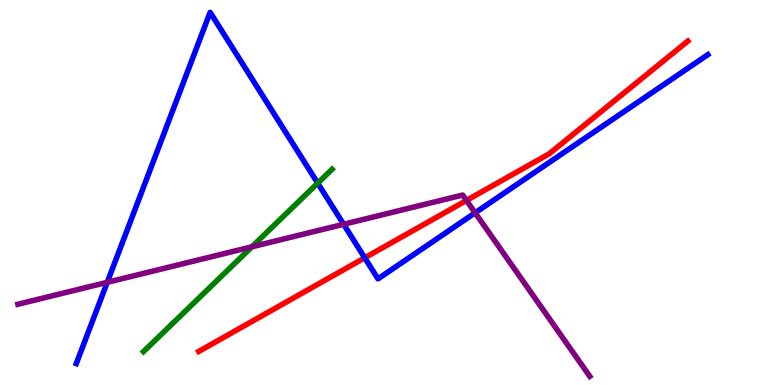[{'lines': ['blue', 'red'], 'intersections': [{'x': 4.71, 'y': 3.3}]}, {'lines': ['green', 'red'], 'intersections': []}, {'lines': ['purple', 'red'], 'intersections': [{'x': 6.02, 'y': 4.79}]}, {'lines': ['blue', 'green'], 'intersections': [{'x': 4.1, 'y': 5.24}]}, {'lines': ['blue', 'purple'], 'intersections': [{'x': 1.38, 'y': 2.67}, {'x': 4.43, 'y': 4.17}, {'x': 6.13, 'y': 4.47}]}, {'lines': ['green', 'purple'], 'intersections': [{'x': 3.25, 'y': 3.59}]}]